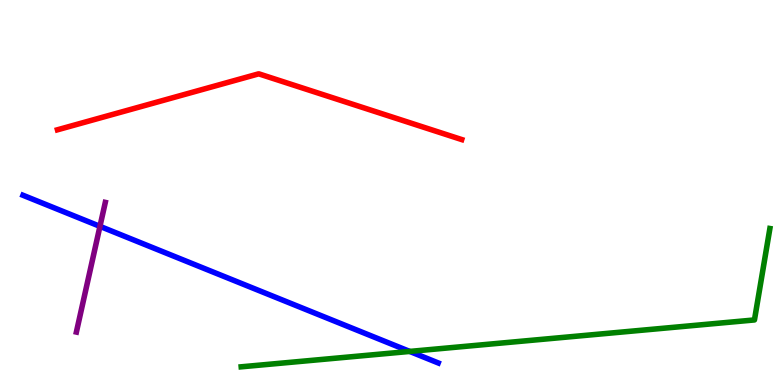[{'lines': ['blue', 'red'], 'intersections': []}, {'lines': ['green', 'red'], 'intersections': []}, {'lines': ['purple', 'red'], 'intersections': []}, {'lines': ['blue', 'green'], 'intersections': [{'x': 5.29, 'y': 0.872}]}, {'lines': ['blue', 'purple'], 'intersections': [{'x': 1.29, 'y': 4.12}]}, {'lines': ['green', 'purple'], 'intersections': []}]